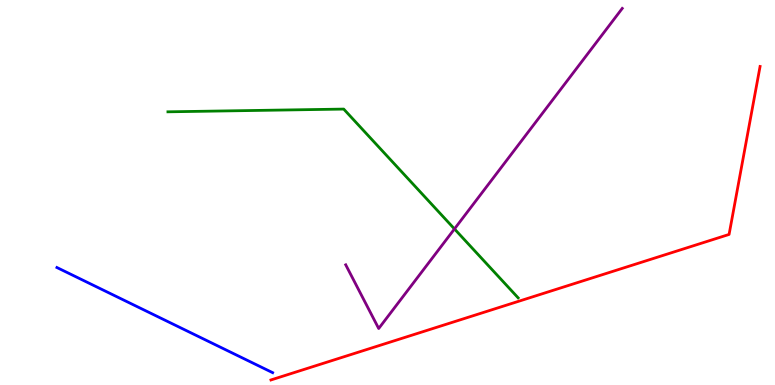[{'lines': ['blue', 'red'], 'intersections': []}, {'lines': ['green', 'red'], 'intersections': []}, {'lines': ['purple', 'red'], 'intersections': []}, {'lines': ['blue', 'green'], 'intersections': []}, {'lines': ['blue', 'purple'], 'intersections': []}, {'lines': ['green', 'purple'], 'intersections': [{'x': 5.86, 'y': 4.05}]}]